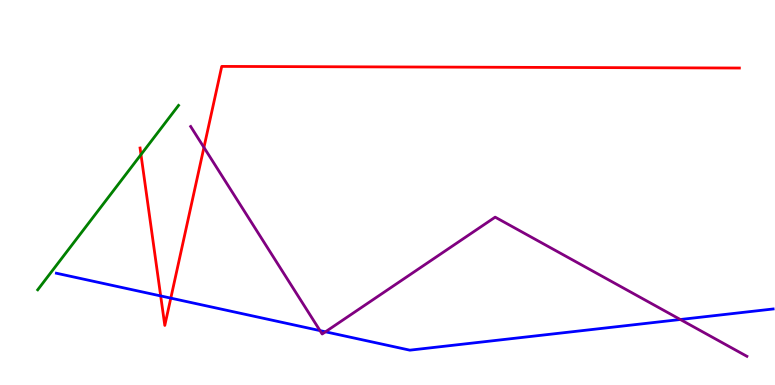[{'lines': ['blue', 'red'], 'intersections': [{'x': 2.07, 'y': 2.31}, {'x': 2.2, 'y': 2.26}]}, {'lines': ['green', 'red'], 'intersections': [{'x': 1.82, 'y': 5.98}]}, {'lines': ['purple', 'red'], 'intersections': [{'x': 2.63, 'y': 6.17}]}, {'lines': ['blue', 'green'], 'intersections': []}, {'lines': ['blue', 'purple'], 'intersections': [{'x': 4.13, 'y': 1.41}, {'x': 4.2, 'y': 1.38}, {'x': 8.78, 'y': 1.7}]}, {'lines': ['green', 'purple'], 'intersections': []}]